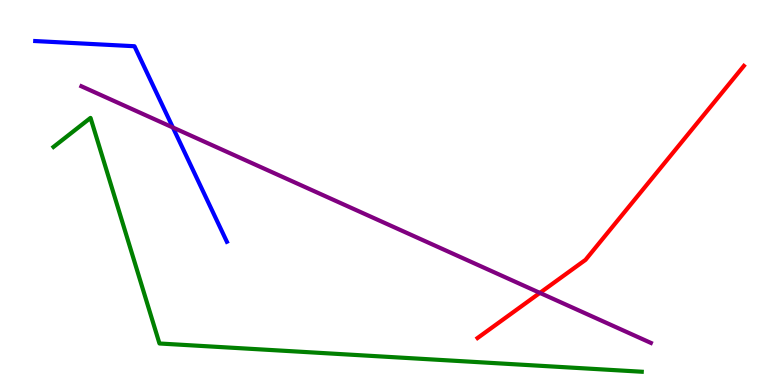[{'lines': ['blue', 'red'], 'intersections': []}, {'lines': ['green', 'red'], 'intersections': []}, {'lines': ['purple', 'red'], 'intersections': [{'x': 6.97, 'y': 2.39}]}, {'lines': ['blue', 'green'], 'intersections': []}, {'lines': ['blue', 'purple'], 'intersections': [{'x': 2.23, 'y': 6.69}]}, {'lines': ['green', 'purple'], 'intersections': []}]